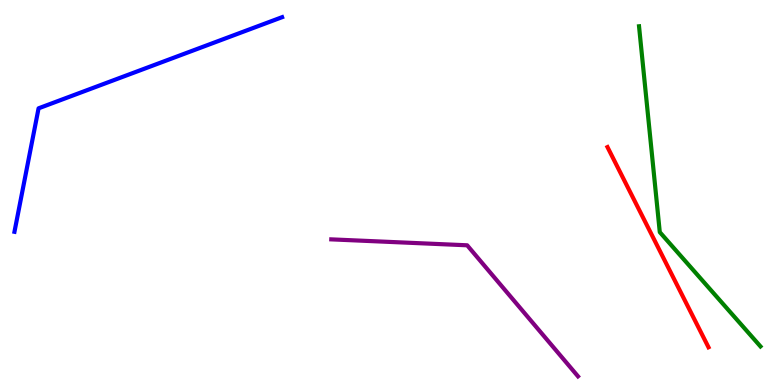[{'lines': ['blue', 'red'], 'intersections': []}, {'lines': ['green', 'red'], 'intersections': []}, {'lines': ['purple', 'red'], 'intersections': []}, {'lines': ['blue', 'green'], 'intersections': []}, {'lines': ['blue', 'purple'], 'intersections': []}, {'lines': ['green', 'purple'], 'intersections': []}]